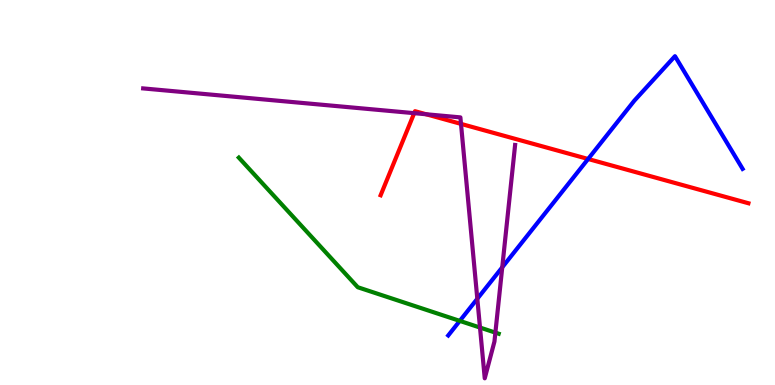[{'lines': ['blue', 'red'], 'intersections': [{'x': 7.59, 'y': 5.87}]}, {'lines': ['green', 'red'], 'intersections': []}, {'lines': ['purple', 'red'], 'intersections': [{'x': 5.34, 'y': 7.06}, {'x': 5.5, 'y': 7.03}, {'x': 5.95, 'y': 6.78}]}, {'lines': ['blue', 'green'], 'intersections': [{'x': 5.93, 'y': 1.67}]}, {'lines': ['blue', 'purple'], 'intersections': [{'x': 6.16, 'y': 2.24}, {'x': 6.48, 'y': 3.06}]}, {'lines': ['green', 'purple'], 'intersections': [{'x': 6.19, 'y': 1.49}, {'x': 6.39, 'y': 1.36}]}]